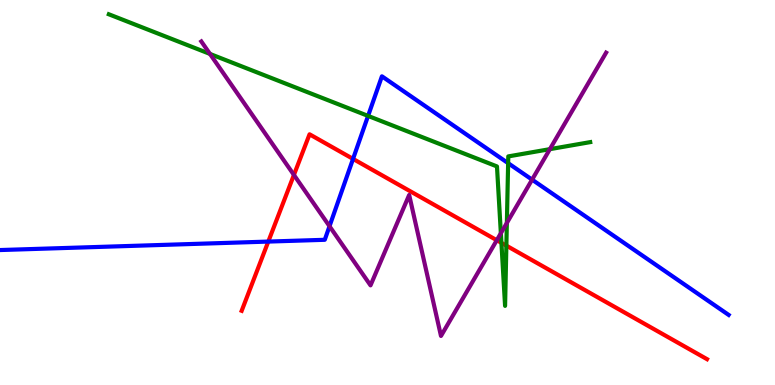[{'lines': ['blue', 'red'], 'intersections': [{'x': 3.46, 'y': 3.73}, {'x': 4.56, 'y': 5.87}]}, {'lines': ['green', 'red'], 'intersections': [{'x': 6.47, 'y': 3.69}, {'x': 6.53, 'y': 3.62}]}, {'lines': ['purple', 'red'], 'intersections': [{'x': 3.79, 'y': 5.46}, {'x': 6.41, 'y': 3.76}]}, {'lines': ['blue', 'green'], 'intersections': [{'x': 4.75, 'y': 6.99}, {'x': 6.56, 'y': 5.76}]}, {'lines': ['blue', 'purple'], 'intersections': [{'x': 4.25, 'y': 4.12}, {'x': 6.87, 'y': 5.33}]}, {'lines': ['green', 'purple'], 'intersections': [{'x': 2.71, 'y': 8.6}, {'x': 6.46, 'y': 3.94}, {'x': 6.54, 'y': 4.21}, {'x': 7.1, 'y': 6.13}]}]